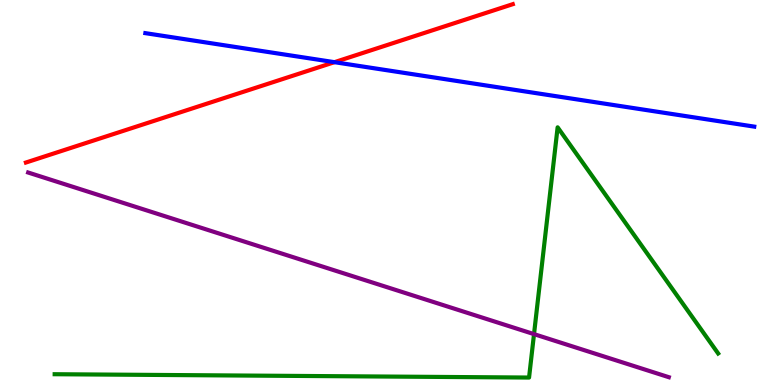[{'lines': ['blue', 'red'], 'intersections': [{'x': 4.32, 'y': 8.38}]}, {'lines': ['green', 'red'], 'intersections': []}, {'lines': ['purple', 'red'], 'intersections': []}, {'lines': ['blue', 'green'], 'intersections': []}, {'lines': ['blue', 'purple'], 'intersections': []}, {'lines': ['green', 'purple'], 'intersections': [{'x': 6.89, 'y': 1.32}]}]